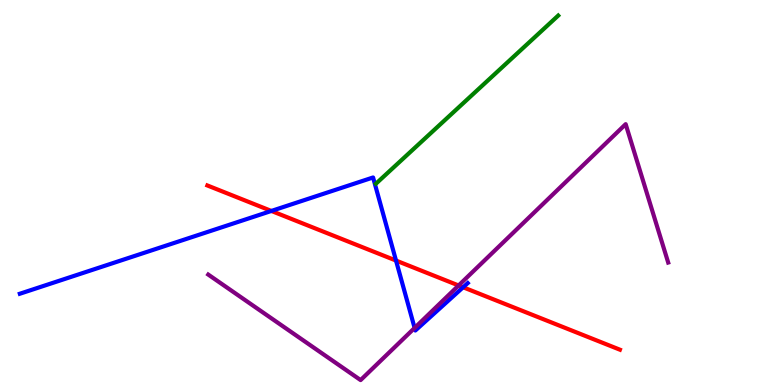[{'lines': ['blue', 'red'], 'intersections': [{'x': 3.5, 'y': 4.52}, {'x': 5.11, 'y': 3.23}, {'x': 5.98, 'y': 2.54}]}, {'lines': ['green', 'red'], 'intersections': []}, {'lines': ['purple', 'red'], 'intersections': [{'x': 5.92, 'y': 2.59}]}, {'lines': ['blue', 'green'], 'intersections': []}, {'lines': ['blue', 'purple'], 'intersections': [{'x': 5.35, 'y': 1.48}]}, {'lines': ['green', 'purple'], 'intersections': []}]